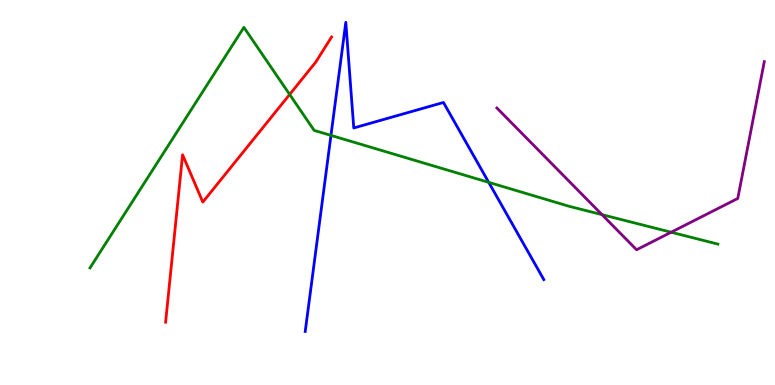[{'lines': ['blue', 'red'], 'intersections': []}, {'lines': ['green', 'red'], 'intersections': [{'x': 3.74, 'y': 7.55}]}, {'lines': ['purple', 'red'], 'intersections': []}, {'lines': ['blue', 'green'], 'intersections': [{'x': 4.27, 'y': 6.48}, {'x': 6.31, 'y': 5.26}]}, {'lines': ['blue', 'purple'], 'intersections': []}, {'lines': ['green', 'purple'], 'intersections': [{'x': 7.77, 'y': 4.42}, {'x': 8.66, 'y': 3.97}]}]